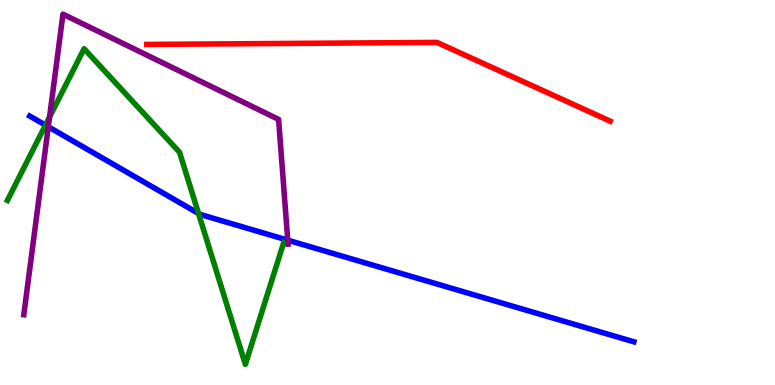[{'lines': ['blue', 'red'], 'intersections': []}, {'lines': ['green', 'red'], 'intersections': []}, {'lines': ['purple', 'red'], 'intersections': []}, {'lines': ['blue', 'green'], 'intersections': [{'x': 0.587, 'y': 6.75}, {'x': 2.56, 'y': 4.45}]}, {'lines': ['blue', 'purple'], 'intersections': [{'x': 0.623, 'y': 6.71}, {'x': 3.71, 'y': 3.76}]}, {'lines': ['green', 'purple'], 'intersections': [{'x': 0.639, 'y': 6.96}]}]